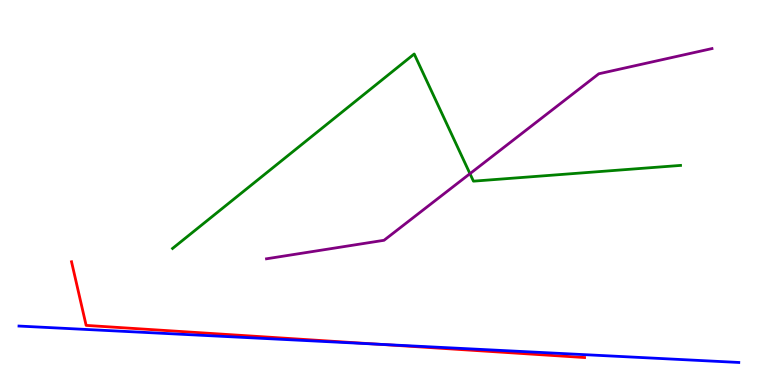[{'lines': ['blue', 'red'], 'intersections': [{'x': 4.88, 'y': 1.06}]}, {'lines': ['green', 'red'], 'intersections': []}, {'lines': ['purple', 'red'], 'intersections': []}, {'lines': ['blue', 'green'], 'intersections': []}, {'lines': ['blue', 'purple'], 'intersections': []}, {'lines': ['green', 'purple'], 'intersections': [{'x': 6.06, 'y': 5.49}]}]